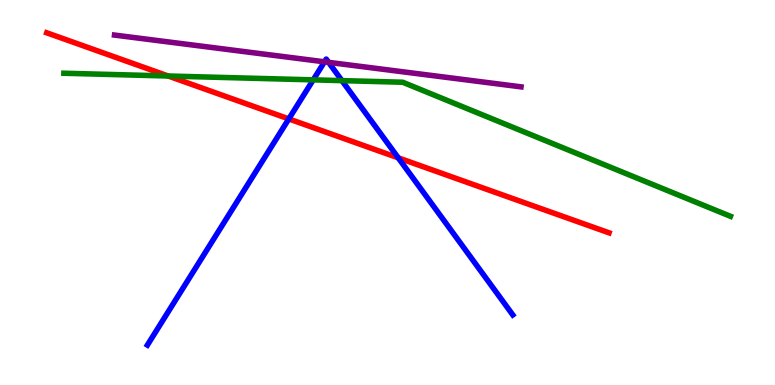[{'lines': ['blue', 'red'], 'intersections': [{'x': 3.73, 'y': 6.91}, {'x': 5.14, 'y': 5.9}]}, {'lines': ['green', 'red'], 'intersections': [{'x': 2.17, 'y': 8.03}]}, {'lines': ['purple', 'red'], 'intersections': []}, {'lines': ['blue', 'green'], 'intersections': [{'x': 4.04, 'y': 7.93}, {'x': 4.41, 'y': 7.91}]}, {'lines': ['blue', 'purple'], 'intersections': [{'x': 4.19, 'y': 8.39}, {'x': 4.24, 'y': 8.38}]}, {'lines': ['green', 'purple'], 'intersections': []}]